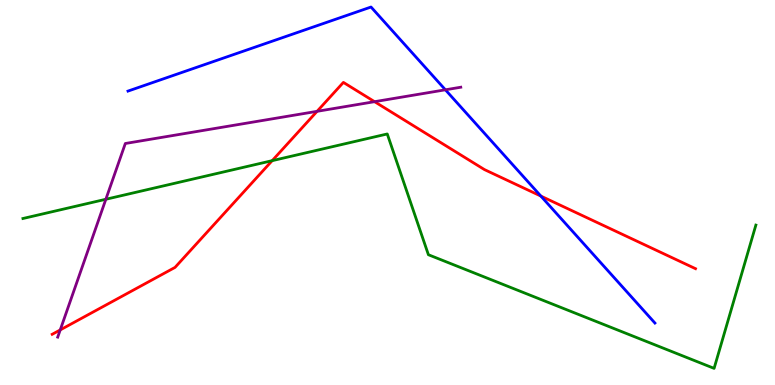[{'lines': ['blue', 'red'], 'intersections': [{'x': 6.98, 'y': 4.91}]}, {'lines': ['green', 'red'], 'intersections': [{'x': 3.51, 'y': 5.83}]}, {'lines': ['purple', 'red'], 'intersections': [{'x': 0.777, 'y': 1.43}, {'x': 4.09, 'y': 7.11}, {'x': 4.83, 'y': 7.36}]}, {'lines': ['blue', 'green'], 'intersections': []}, {'lines': ['blue', 'purple'], 'intersections': [{'x': 5.75, 'y': 7.67}]}, {'lines': ['green', 'purple'], 'intersections': [{'x': 1.37, 'y': 4.82}]}]